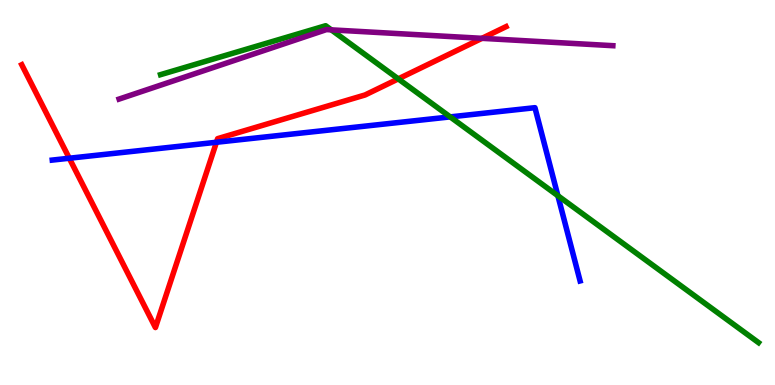[{'lines': ['blue', 'red'], 'intersections': [{'x': 0.894, 'y': 5.89}, {'x': 2.79, 'y': 6.3}]}, {'lines': ['green', 'red'], 'intersections': [{'x': 5.14, 'y': 7.95}]}, {'lines': ['purple', 'red'], 'intersections': [{'x': 6.22, 'y': 9.0}]}, {'lines': ['blue', 'green'], 'intersections': [{'x': 5.81, 'y': 6.96}, {'x': 7.2, 'y': 4.92}]}, {'lines': ['blue', 'purple'], 'intersections': []}, {'lines': ['green', 'purple'], 'intersections': [{'x': 4.27, 'y': 9.22}]}]